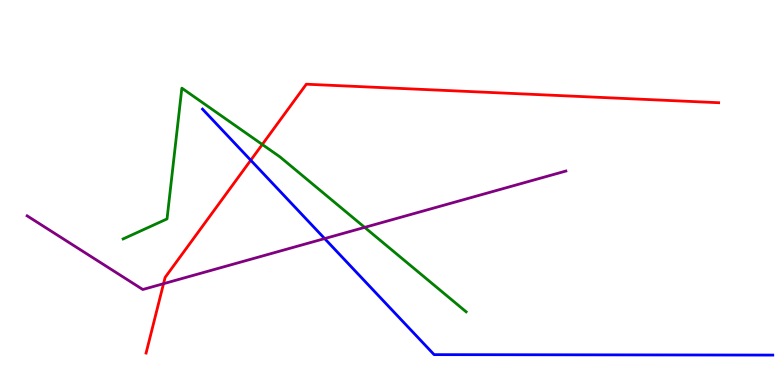[{'lines': ['blue', 'red'], 'intersections': [{'x': 3.24, 'y': 5.84}]}, {'lines': ['green', 'red'], 'intersections': [{'x': 3.38, 'y': 6.25}]}, {'lines': ['purple', 'red'], 'intersections': [{'x': 2.11, 'y': 2.63}]}, {'lines': ['blue', 'green'], 'intersections': []}, {'lines': ['blue', 'purple'], 'intersections': [{'x': 4.19, 'y': 3.8}]}, {'lines': ['green', 'purple'], 'intersections': [{'x': 4.71, 'y': 4.09}]}]